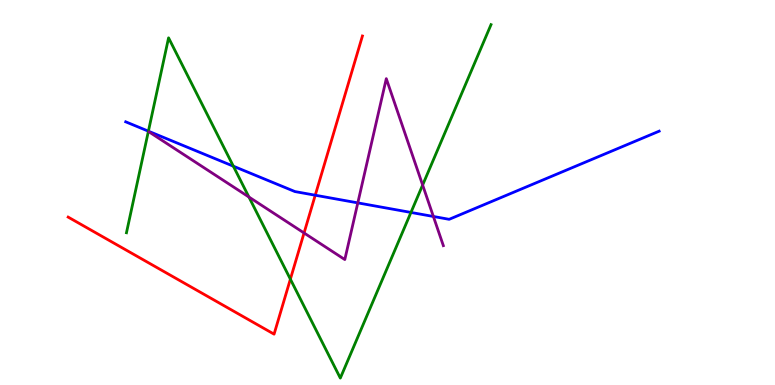[{'lines': ['blue', 'red'], 'intersections': [{'x': 4.07, 'y': 4.93}]}, {'lines': ['green', 'red'], 'intersections': [{'x': 3.75, 'y': 2.75}]}, {'lines': ['purple', 'red'], 'intersections': [{'x': 3.92, 'y': 3.95}]}, {'lines': ['blue', 'green'], 'intersections': [{'x': 1.91, 'y': 6.59}, {'x': 3.01, 'y': 5.68}, {'x': 5.3, 'y': 4.48}]}, {'lines': ['blue', 'purple'], 'intersections': [{'x': 4.62, 'y': 4.73}, {'x': 5.59, 'y': 4.38}]}, {'lines': ['green', 'purple'], 'intersections': [{'x': 3.21, 'y': 4.88}, {'x': 5.45, 'y': 5.19}]}]